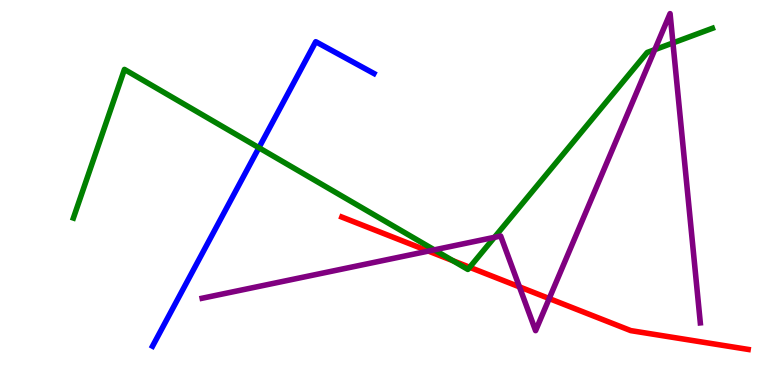[{'lines': ['blue', 'red'], 'intersections': []}, {'lines': ['green', 'red'], 'intersections': [{'x': 5.84, 'y': 3.23}, {'x': 6.06, 'y': 3.06}]}, {'lines': ['purple', 'red'], 'intersections': [{'x': 5.53, 'y': 3.48}, {'x': 6.7, 'y': 2.55}, {'x': 7.09, 'y': 2.25}]}, {'lines': ['blue', 'green'], 'intersections': [{'x': 3.34, 'y': 6.16}]}, {'lines': ['blue', 'purple'], 'intersections': []}, {'lines': ['green', 'purple'], 'intersections': [{'x': 5.6, 'y': 3.51}, {'x': 6.38, 'y': 3.84}, {'x': 8.45, 'y': 8.71}, {'x': 8.68, 'y': 8.88}]}]